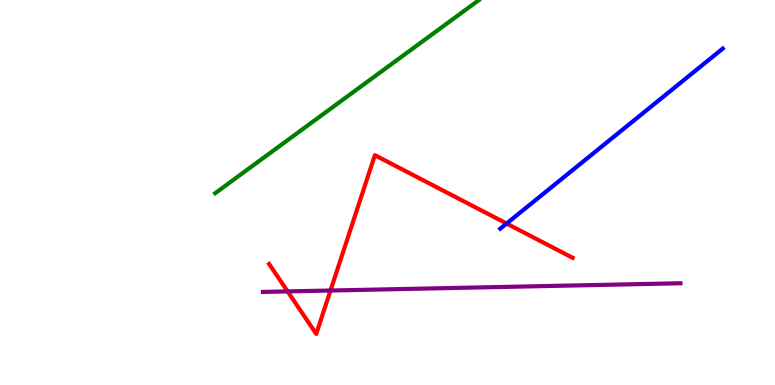[{'lines': ['blue', 'red'], 'intersections': [{'x': 6.54, 'y': 4.19}]}, {'lines': ['green', 'red'], 'intersections': []}, {'lines': ['purple', 'red'], 'intersections': [{'x': 3.71, 'y': 2.43}, {'x': 4.26, 'y': 2.45}]}, {'lines': ['blue', 'green'], 'intersections': []}, {'lines': ['blue', 'purple'], 'intersections': []}, {'lines': ['green', 'purple'], 'intersections': []}]